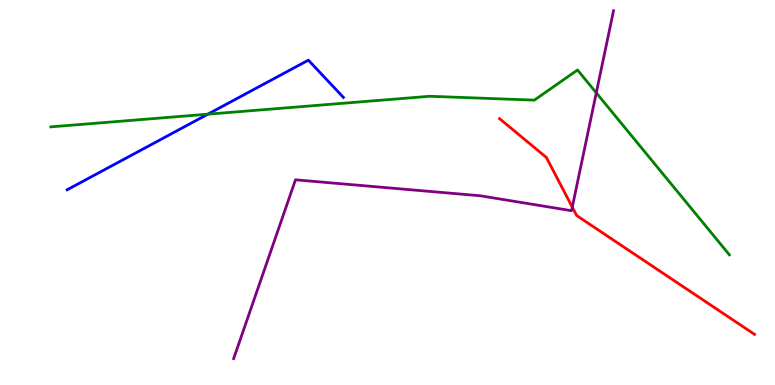[{'lines': ['blue', 'red'], 'intersections': []}, {'lines': ['green', 'red'], 'intersections': []}, {'lines': ['purple', 'red'], 'intersections': [{'x': 7.38, 'y': 4.62}]}, {'lines': ['blue', 'green'], 'intersections': [{'x': 2.68, 'y': 7.03}]}, {'lines': ['blue', 'purple'], 'intersections': []}, {'lines': ['green', 'purple'], 'intersections': [{'x': 7.69, 'y': 7.59}]}]